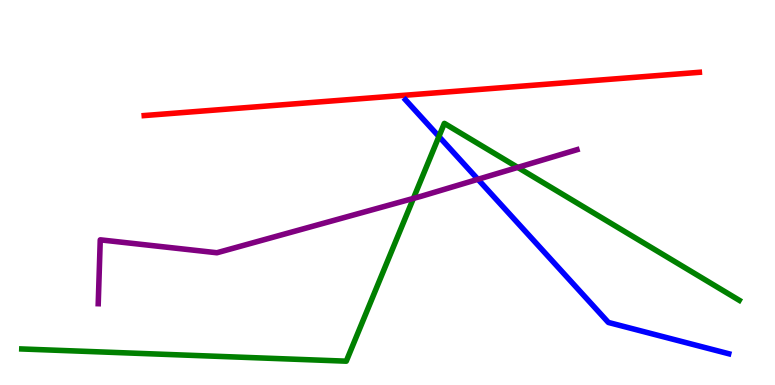[{'lines': ['blue', 'red'], 'intersections': []}, {'lines': ['green', 'red'], 'intersections': []}, {'lines': ['purple', 'red'], 'intersections': []}, {'lines': ['blue', 'green'], 'intersections': [{'x': 5.66, 'y': 6.45}]}, {'lines': ['blue', 'purple'], 'intersections': [{'x': 6.17, 'y': 5.34}]}, {'lines': ['green', 'purple'], 'intersections': [{'x': 5.33, 'y': 4.85}, {'x': 6.68, 'y': 5.65}]}]